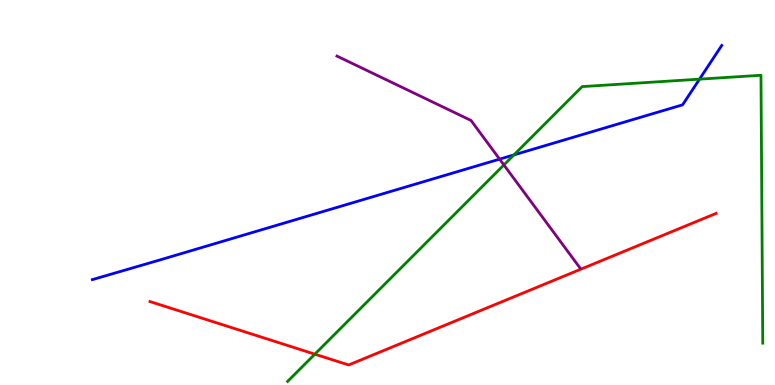[{'lines': ['blue', 'red'], 'intersections': []}, {'lines': ['green', 'red'], 'intersections': [{'x': 4.06, 'y': 0.8}]}, {'lines': ['purple', 'red'], 'intersections': []}, {'lines': ['blue', 'green'], 'intersections': [{'x': 6.63, 'y': 5.98}, {'x': 9.03, 'y': 7.94}]}, {'lines': ['blue', 'purple'], 'intersections': [{'x': 6.45, 'y': 5.87}]}, {'lines': ['green', 'purple'], 'intersections': [{'x': 6.5, 'y': 5.72}]}]